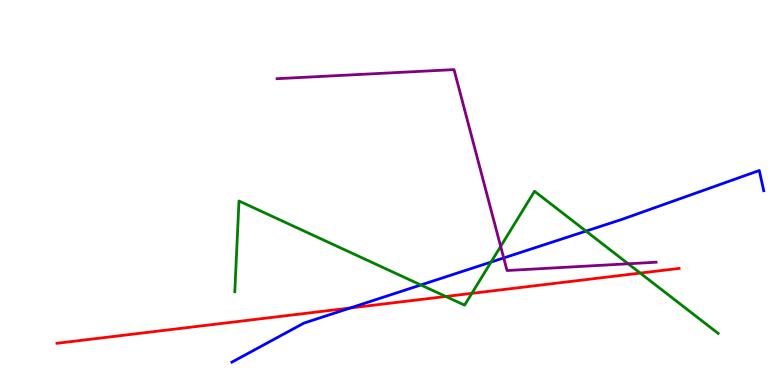[{'lines': ['blue', 'red'], 'intersections': [{'x': 4.52, 'y': 2.0}]}, {'lines': ['green', 'red'], 'intersections': [{'x': 5.75, 'y': 2.3}, {'x': 6.09, 'y': 2.38}, {'x': 8.26, 'y': 2.91}]}, {'lines': ['purple', 'red'], 'intersections': []}, {'lines': ['blue', 'green'], 'intersections': [{'x': 5.43, 'y': 2.6}, {'x': 6.34, 'y': 3.19}, {'x': 7.56, 'y': 4.0}]}, {'lines': ['blue', 'purple'], 'intersections': [{'x': 6.5, 'y': 3.3}]}, {'lines': ['green', 'purple'], 'intersections': [{'x': 6.46, 'y': 3.6}, {'x': 8.11, 'y': 3.15}]}]